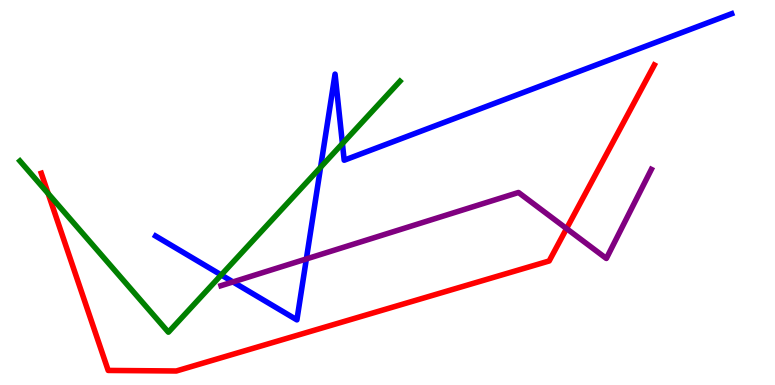[{'lines': ['blue', 'red'], 'intersections': []}, {'lines': ['green', 'red'], 'intersections': [{'x': 0.621, 'y': 4.97}]}, {'lines': ['purple', 'red'], 'intersections': [{'x': 7.31, 'y': 4.06}]}, {'lines': ['blue', 'green'], 'intersections': [{'x': 2.85, 'y': 2.86}, {'x': 4.14, 'y': 5.66}, {'x': 4.42, 'y': 6.27}]}, {'lines': ['blue', 'purple'], 'intersections': [{'x': 3.01, 'y': 2.68}, {'x': 3.95, 'y': 3.27}]}, {'lines': ['green', 'purple'], 'intersections': []}]